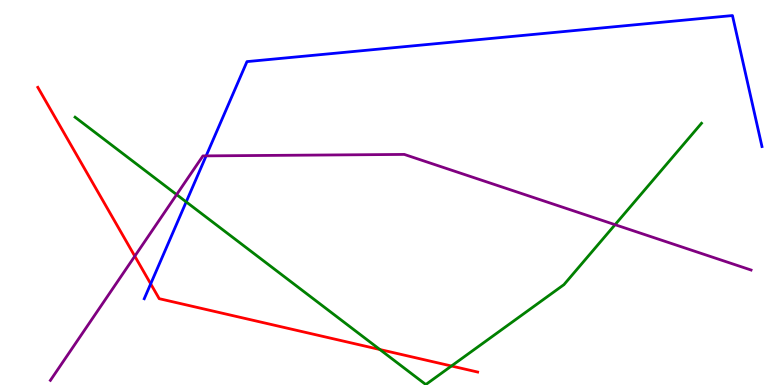[{'lines': ['blue', 'red'], 'intersections': [{'x': 1.94, 'y': 2.63}]}, {'lines': ['green', 'red'], 'intersections': [{'x': 4.9, 'y': 0.922}, {'x': 5.83, 'y': 0.493}]}, {'lines': ['purple', 'red'], 'intersections': [{'x': 1.74, 'y': 3.35}]}, {'lines': ['blue', 'green'], 'intersections': [{'x': 2.4, 'y': 4.76}]}, {'lines': ['blue', 'purple'], 'intersections': [{'x': 2.66, 'y': 5.95}]}, {'lines': ['green', 'purple'], 'intersections': [{'x': 2.28, 'y': 4.95}, {'x': 7.94, 'y': 4.16}]}]